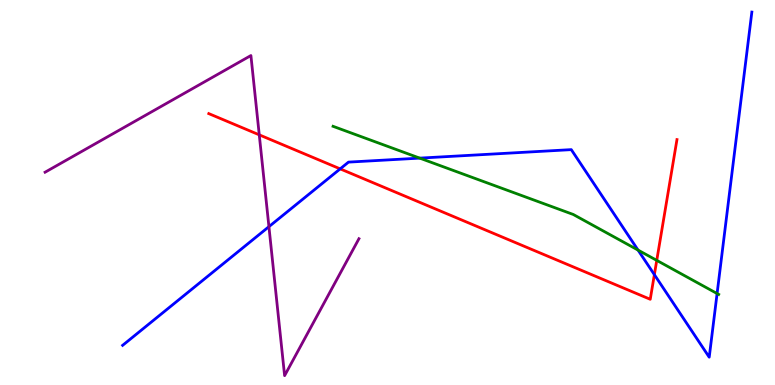[{'lines': ['blue', 'red'], 'intersections': [{'x': 4.39, 'y': 5.61}, {'x': 8.44, 'y': 2.87}]}, {'lines': ['green', 'red'], 'intersections': [{'x': 8.47, 'y': 3.24}]}, {'lines': ['purple', 'red'], 'intersections': [{'x': 3.35, 'y': 6.5}]}, {'lines': ['blue', 'green'], 'intersections': [{'x': 5.42, 'y': 5.89}, {'x': 8.23, 'y': 3.5}, {'x': 9.25, 'y': 2.38}]}, {'lines': ['blue', 'purple'], 'intersections': [{'x': 3.47, 'y': 4.11}]}, {'lines': ['green', 'purple'], 'intersections': []}]